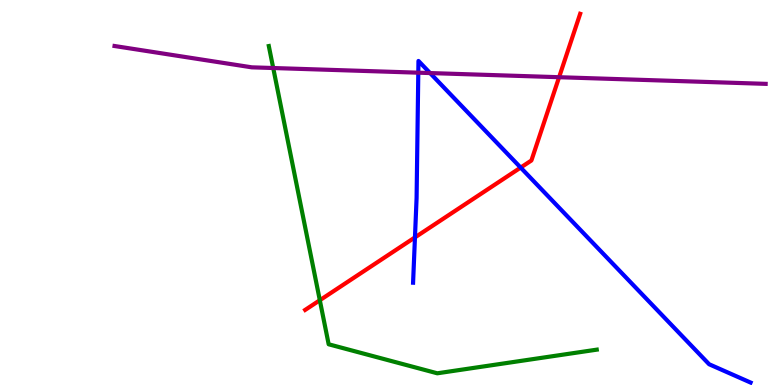[{'lines': ['blue', 'red'], 'intersections': [{'x': 5.35, 'y': 3.83}, {'x': 6.72, 'y': 5.65}]}, {'lines': ['green', 'red'], 'intersections': [{'x': 4.13, 'y': 2.2}]}, {'lines': ['purple', 'red'], 'intersections': [{'x': 7.21, 'y': 7.99}]}, {'lines': ['blue', 'green'], 'intersections': []}, {'lines': ['blue', 'purple'], 'intersections': [{'x': 5.4, 'y': 8.11}, {'x': 5.55, 'y': 8.1}]}, {'lines': ['green', 'purple'], 'intersections': [{'x': 3.53, 'y': 8.23}]}]